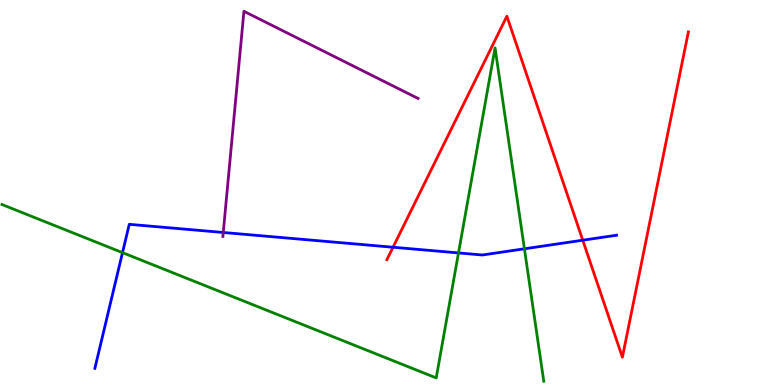[{'lines': ['blue', 'red'], 'intersections': [{'x': 5.07, 'y': 3.58}, {'x': 7.52, 'y': 3.76}]}, {'lines': ['green', 'red'], 'intersections': []}, {'lines': ['purple', 'red'], 'intersections': []}, {'lines': ['blue', 'green'], 'intersections': [{'x': 1.58, 'y': 3.44}, {'x': 5.92, 'y': 3.43}, {'x': 6.77, 'y': 3.54}]}, {'lines': ['blue', 'purple'], 'intersections': [{'x': 2.88, 'y': 3.96}]}, {'lines': ['green', 'purple'], 'intersections': []}]